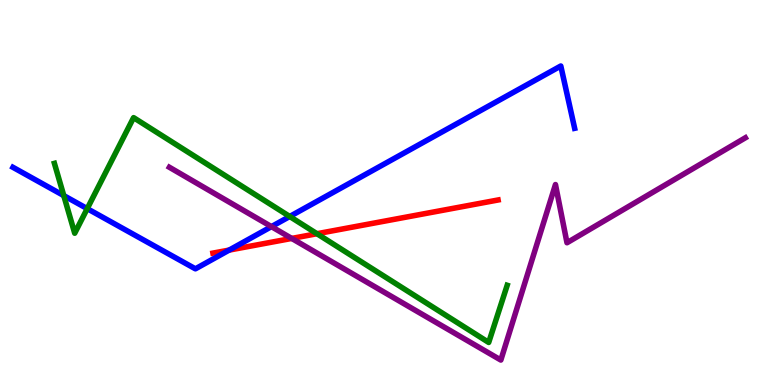[{'lines': ['blue', 'red'], 'intersections': [{'x': 2.96, 'y': 3.5}]}, {'lines': ['green', 'red'], 'intersections': [{'x': 4.09, 'y': 3.93}]}, {'lines': ['purple', 'red'], 'intersections': [{'x': 3.76, 'y': 3.81}]}, {'lines': ['blue', 'green'], 'intersections': [{'x': 0.823, 'y': 4.92}, {'x': 1.13, 'y': 4.58}, {'x': 3.74, 'y': 4.38}]}, {'lines': ['blue', 'purple'], 'intersections': [{'x': 3.5, 'y': 4.11}]}, {'lines': ['green', 'purple'], 'intersections': []}]